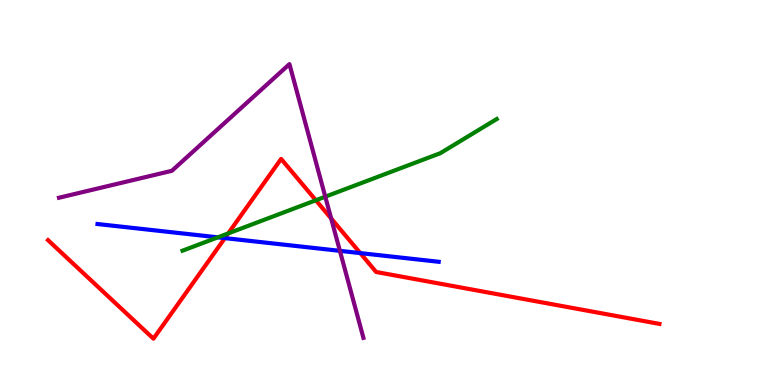[{'lines': ['blue', 'red'], 'intersections': [{'x': 2.9, 'y': 3.82}, {'x': 4.65, 'y': 3.43}]}, {'lines': ['green', 'red'], 'intersections': [{'x': 2.94, 'y': 3.94}, {'x': 4.08, 'y': 4.8}]}, {'lines': ['purple', 'red'], 'intersections': [{'x': 4.27, 'y': 4.33}]}, {'lines': ['blue', 'green'], 'intersections': [{'x': 2.81, 'y': 3.84}]}, {'lines': ['blue', 'purple'], 'intersections': [{'x': 4.39, 'y': 3.48}]}, {'lines': ['green', 'purple'], 'intersections': [{'x': 4.2, 'y': 4.89}]}]